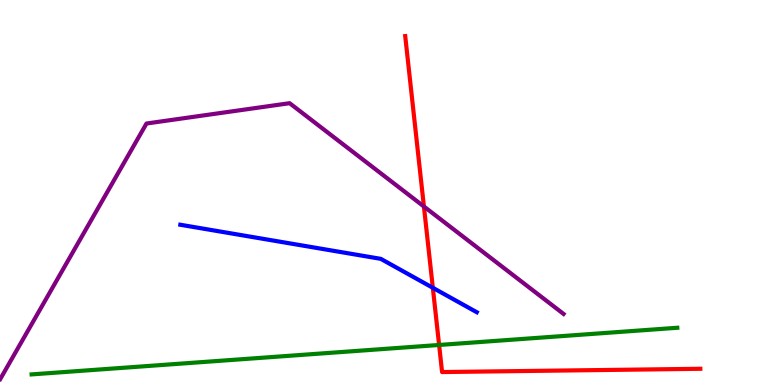[{'lines': ['blue', 'red'], 'intersections': [{'x': 5.58, 'y': 2.52}]}, {'lines': ['green', 'red'], 'intersections': [{'x': 5.67, 'y': 1.04}]}, {'lines': ['purple', 'red'], 'intersections': [{'x': 5.47, 'y': 4.64}]}, {'lines': ['blue', 'green'], 'intersections': []}, {'lines': ['blue', 'purple'], 'intersections': []}, {'lines': ['green', 'purple'], 'intersections': []}]